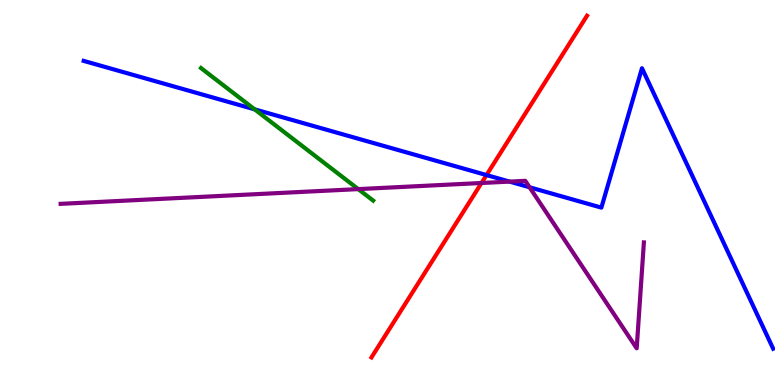[{'lines': ['blue', 'red'], 'intersections': [{'x': 6.28, 'y': 5.45}]}, {'lines': ['green', 'red'], 'intersections': []}, {'lines': ['purple', 'red'], 'intersections': [{'x': 6.21, 'y': 5.25}]}, {'lines': ['blue', 'green'], 'intersections': [{'x': 3.29, 'y': 7.16}]}, {'lines': ['blue', 'purple'], 'intersections': [{'x': 6.58, 'y': 5.28}, {'x': 6.83, 'y': 5.14}]}, {'lines': ['green', 'purple'], 'intersections': [{'x': 4.62, 'y': 5.09}]}]